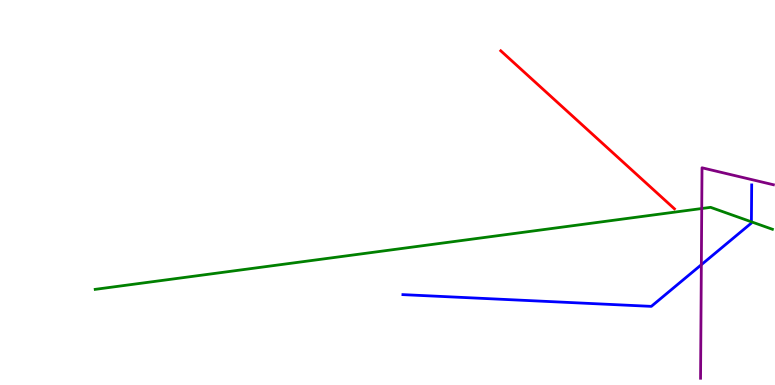[{'lines': ['blue', 'red'], 'intersections': []}, {'lines': ['green', 'red'], 'intersections': []}, {'lines': ['purple', 'red'], 'intersections': []}, {'lines': ['blue', 'green'], 'intersections': [{'x': 9.7, 'y': 4.24}]}, {'lines': ['blue', 'purple'], 'intersections': [{'x': 9.05, 'y': 3.12}]}, {'lines': ['green', 'purple'], 'intersections': [{'x': 9.05, 'y': 4.58}]}]